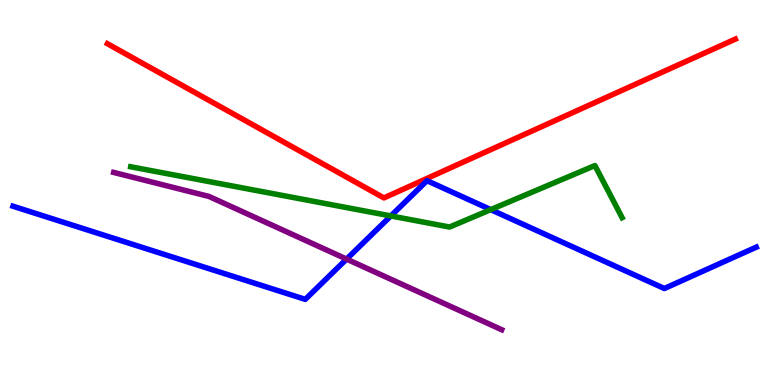[{'lines': ['blue', 'red'], 'intersections': []}, {'lines': ['green', 'red'], 'intersections': []}, {'lines': ['purple', 'red'], 'intersections': []}, {'lines': ['blue', 'green'], 'intersections': [{'x': 5.04, 'y': 4.39}, {'x': 6.33, 'y': 4.56}]}, {'lines': ['blue', 'purple'], 'intersections': [{'x': 4.47, 'y': 3.27}]}, {'lines': ['green', 'purple'], 'intersections': []}]